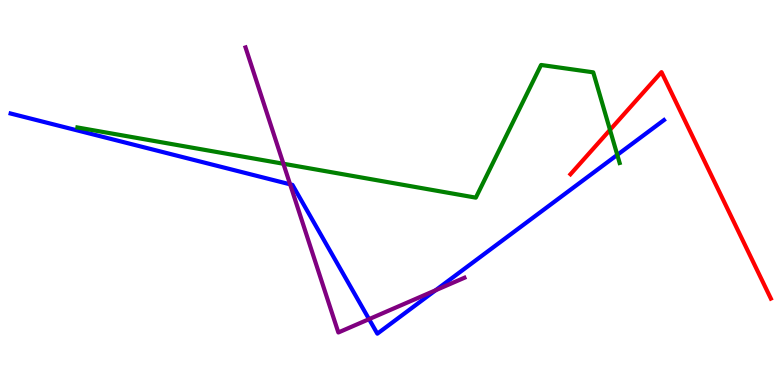[{'lines': ['blue', 'red'], 'intersections': []}, {'lines': ['green', 'red'], 'intersections': [{'x': 7.87, 'y': 6.63}]}, {'lines': ['purple', 'red'], 'intersections': []}, {'lines': ['blue', 'green'], 'intersections': [{'x': 7.96, 'y': 5.98}]}, {'lines': ['blue', 'purple'], 'intersections': [{'x': 3.74, 'y': 5.21}, {'x': 4.76, 'y': 1.71}, {'x': 5.62, 'y': 2.46}]}, {'lines': ['green', 'purple'], 'intersections': [{'x': 3.66, 'y': 5.75}]}]